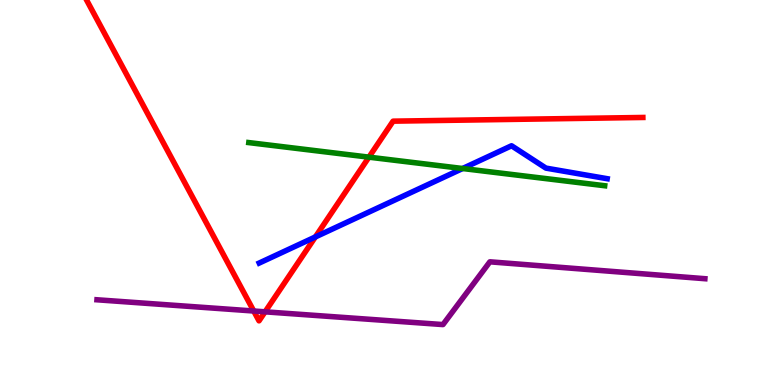[{'lines': ['blue', 'red'], 'intersections': [{'x': 4.07, 'y': 3.85}]}, {'lines': ['green', 'red'], 'intersections': [{'x': 4.76, 'y': 5.92}]}, {'lines': ['purple', 'red'], 'intersections': [{'x': 3.27, 'y': 1.92}, {'x': 3.42, 'y': 1.9}]}, {'lines': ['blue', 'green'], 'intersections': [{'x': 5.97, 'y': 5.62}]}, {'lines': ['blue', 'purple'], 'intersections': []}, {'lines': ['green', 'purple'], 'intersections': []}]